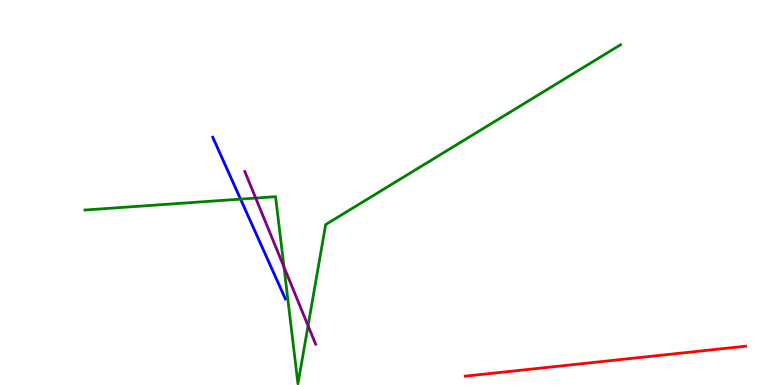[{'lines': ['blue', 'red'], 'intersections': []}, {'lines': ['green', 'red'], 'intersections': []}, {'lines': ['purple', 'red'], 'intersections': []}, {'lines': ['blue', 'green'], 'intersections': [{'x': 3.1, 'y': 4.83}]}, {'lines': ['blue', 'purple'], 'intersections': []}, {'lines': ['green', 'purple'], 'intersections': [{'x': 3.3, 'y': 4.86}, {'x': 3.66, 'y': 3.06}, {'x': 3.97, 'y': 1.54}]}]